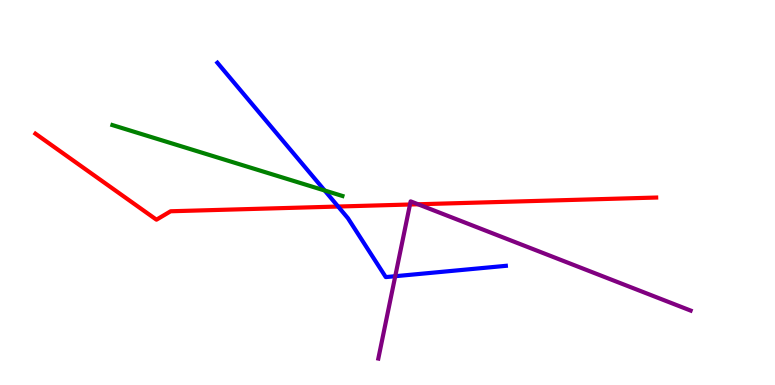[{'lines': ['blue', 'red'], 'intersections': [{'x': 4.36, 'y': 4.64}]}, {'lines': ['green', 'red'], 'intersections': []}, {'lines': ['purple', 'red'], 'intersections': [{'x': 5.29, 'y': 4.69}, {'x': 5.39, 'y': 4.69}]}, {'lines': ['blue', 'green'], 'intersections': [{'x': 4.19, 'y': 5.05}]}, {'lines': ['blue', 'purple'], 'intersections': [{'x': 5.1, 'y': 2.83}]}, {'lines': ['green', 'purple'], 'intersections': []}]